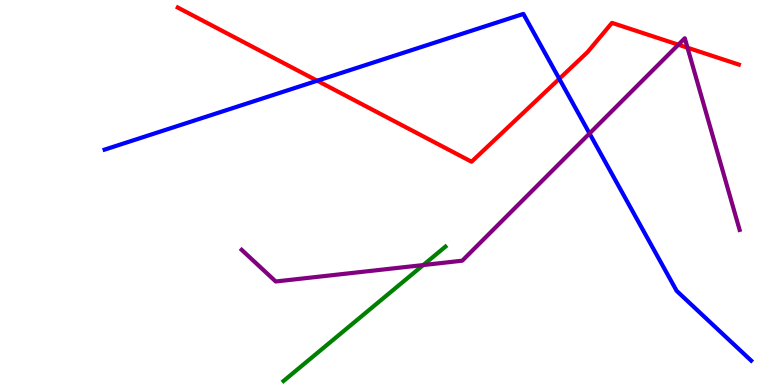[{'lines': ['blue', 'red'], 'intersections': [{'x': 4.09, 'y': 7.9}, {'x': 7.22, 'y': 7.95}]}, {'lines': ['green', 'red'], 'intersections': []}, {'lines': ['purple', 'red'], 'intersections': [{'x': 8.75, 'y': 8.84}, {'x': 8.87, 'y': 8.76}]}, {'lines': ['blue', 'green'], 'intersections': []}, {'lines': ['blue', 'purple'], 'intersections': [{'x': 7.61, 'y': 6.53}]}, {'lines': ['green', 'purple'], 'intersections': [{'x': 5.46, 'y': 3.12}]}]